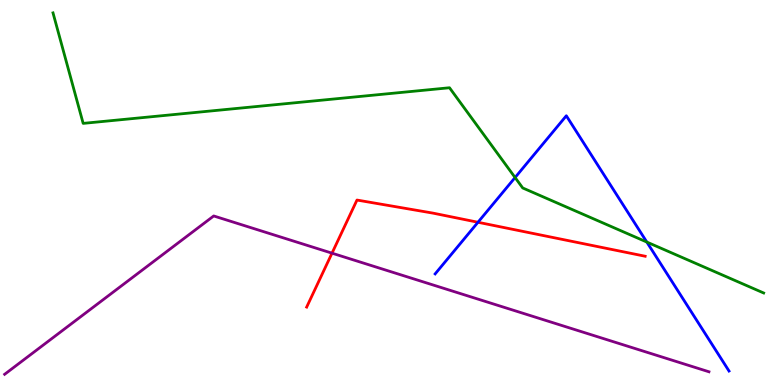[{'lines': ['blue', 'red'], 'intersections': [{'x': 6.17, 'y': 4.23}]}, {'lines': ['green', 'red'], 'intersections': []}, {'lines': ['purple', 'red'], 'intersections': [{'x': 4.28, 'y': 3.42}]}, {'lines': ['blue', 'green'], 'intersections': [{'x': 6.65, 'y': 5.39}, {'x': 8.35, 'y': 3.71}]}, {'lines': ['blue', 'purple'], 'intersections': []}, {'lines': ['green', 'purple'], 'intersections': []}]